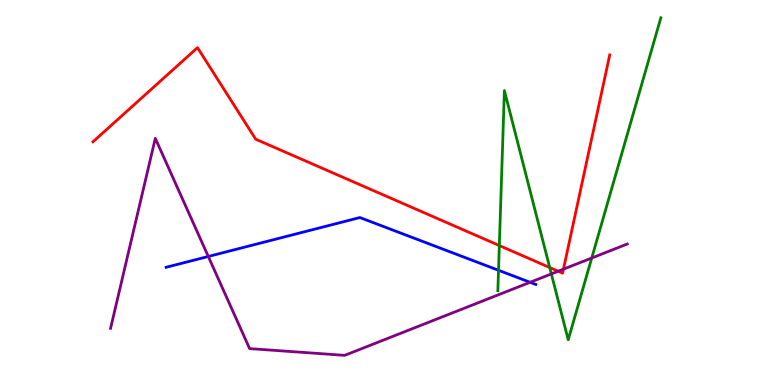[{'lines': ['blue', 'red'], 'intersections': []}, {'lines': ['green', 'red'], 'intersections': [{'x': 6.44, 'y': 3.62}, {'x': 7.09, 'y': 3.05}]}, {'lines': ['purple', 'red'], 'intersections': [{'x': 7.2, 'y': 2.95}, {'x': 7.27, 'y': 3.01}]}, {'lines': ['blue', 'green'], 'intersections': [{'x': 6.43, 'y': 2.98}]}, {'lines': ['blue', 'purple'], 'intersections': [{'x': 2.69, 'y': 3.34}, {'x': 6.84, 'y': 2.67}]}, {'lines': ['green', 'purple'], 'intersections': [{'x': 7.11, 'y': 2.89}, {'x': 7.64, 'y': 3.3}]}]